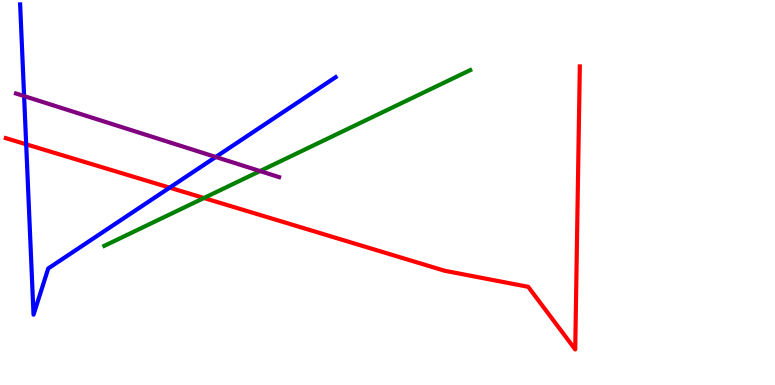[{'lines': ['blue', 'red'], 'intersections': [{'x': 0.338, 'y': 6.25}, {'x': 2.19, 'y': 5.13}]}, {'lines': ['green', 'red'], 'intersections': [{'x': 2.63, 'y': 4.86}]}, {'lines': ['purple', 'red'], 'intersections': []}, {'lines': ['blue', 'green'], 'intersections': []}, {'lines': ['blue', 'purple'], 'intersections': [{'x': 0.311, 'y': 7.5}, {'x': 2.78, 'y': 5.92}]}, {'lines': ['green', 'purple'], 'intersections': [{'x': 3.36, 'y': 5.56}]}]